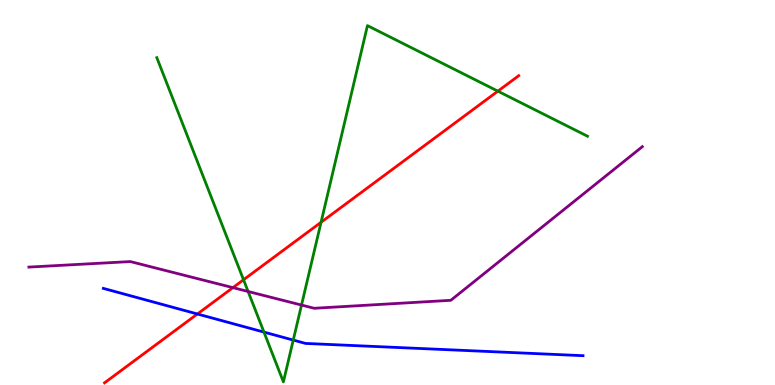[{'lines': ['blue', 'red'], 'intersections': [{'x': 2.55, 'y': 1.84}]}, {'lines': ['green', 'red'], 'intersections': [{'x': 3.14, 'y': 2.73}, {'x': 4.14, 'y': 4.23}, {'x': 6.42, 'y': 7.63}]}, {'lines': ['purple', 'red'], 'intersections': [{'x': 3.01, 'y': 2.53}]}, {'lines': ['blue', 'green'], 'intersections': [{'x': 3.41, 'y': 1.37}, {'x': 3.78, 'y': 1.17}]}, {'lines': ['blue', 'purple'], 'intersections': []}, {'lines': ['green', 'purple'], 'intersections': [{'x': 3.2, 'y': 2.43}, {'x': 3.89, 'y': 2.08}]}]